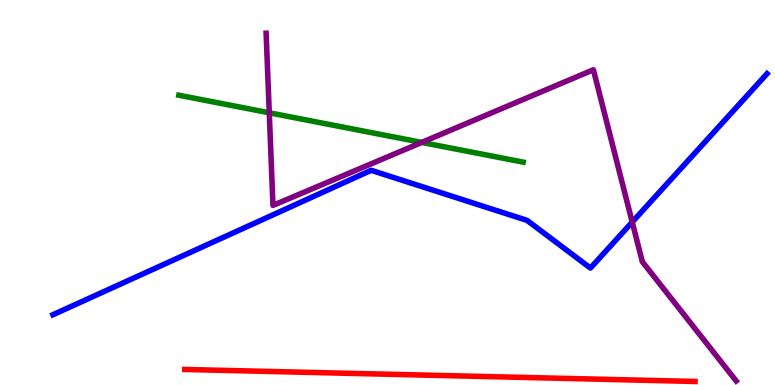[{'lines': ['blue', 'red'], 'intersections': []}, {'lines': ['green', 'red'], 'intersections': []}, {'lines': ['purple', 'red'], 'intersections': []}, {'lines': ['blue', 'green'], 'intersections': []}, {'lines': ['blue', 'purple'], 'intersections': [{'x': 8.16, 'y': 4.23}]}, {'lines': ['green', 'purple'], 'intersections': [{'x': 3.47, 'y': 7.07}, {'x': 5.44, 'y': 6.3}]}]